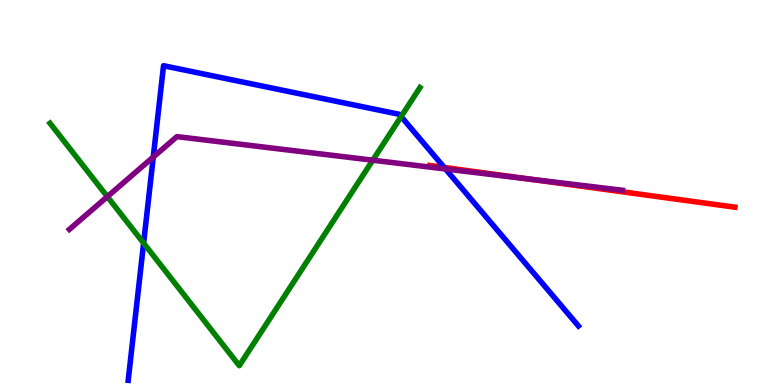[{'lines': ['blue', 'red'], 'intersections': [{'x': 5.73, 'y': 5.65}]}, {'lines': ['green', 'red'], 'intersections': []}, {'lines': ['purple', 'red'], 'intersections': [{'x': 6.82, 'y': 5.35}]}, {'lines': ['blue', 'green'], 'intersections': [{'x': 1.85, 'y': 3.69}, {'x': 5.18, 'y': 6.97}]}, {'lines': ['blue', 'purple'], 'intersections': [{'x': 1.98, 'y': 5.92}, {'x': 5.75, 'y': 5.61}]}, {'lines': ['green', 'purple'], 'intersections': [{'x': 1.39, 'y': 4.89}, {'x': 4.81, 'y': 5.84}]}]